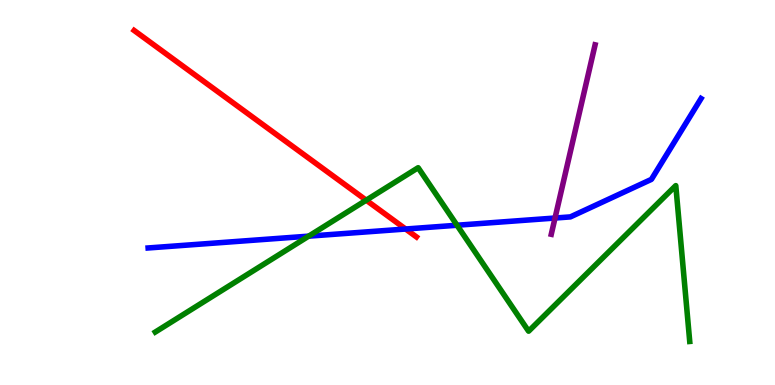[{'lines': ['blue', 'red'], 'intersections': [{'x': 5.23, 'y': 4.05}]}, {'lines': ['green', 'red'], 'intersections': [{'x': 4.73, 'y': 4.8}]}, {'lines': ['purple', 'red'], 'intersections': []}, {'lines': ['blue', 'green'], 'intersections': [{'x': 3.98, 'y': 3.87}, {'x': 5.9, 'y': 4.15}]}, {'lines': ['blue', 'purple'], 'intersections': [{'x': 7.16, 'y': 4.34}]}, {'lines': ['green', 'purple'], 'intersections': []}]